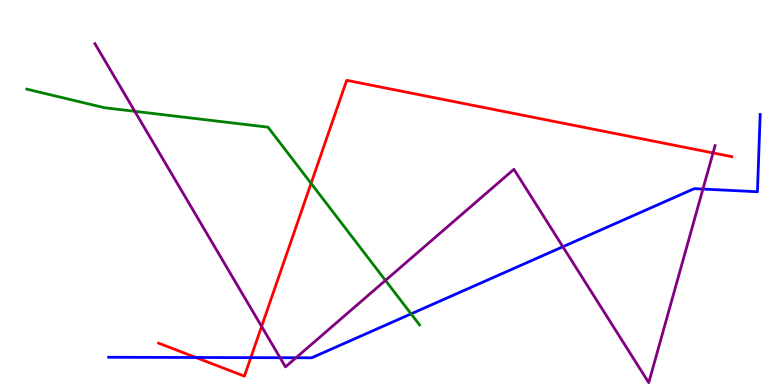[{'lines': ['blue', 'red'], 'intersections': [{'x': 2.53, 'y': 0.715}, {'x': 3.24, 'y': 0.711}]}, {'lines': ['green', 'red'], 'intersections': [{'x': 4.01, 'y': 5.24}]}, {'lines': ['purple', 'red'], 'intersections': [{'x': 3.38, 'y': 1.52}, {'x': 9.2, 'y': 6.03}]}, {'lines': ['blue', 'green'], 'intersections': [{'x': 5.3, 'y': 1.85}]}, {'lines': ['blue', 'purple'], 'intersections': [{'x': 3.61, 'y': 0.709}, {'x': 3.82, 'y': 0.708}, {'x': 7.26, 'y': 3.59}, {'x': 9.07, 'y': 5.09}]}, {'lines': ['green', 'purple'], 'intersections': [{'x': 1.74, 'y': 7.11}, {'x': 4.97, 'y': 2.72}]}]